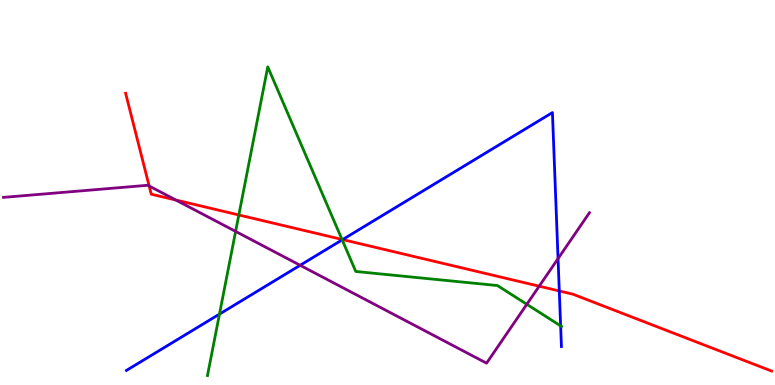[{'lines': ['blue', 'red'], 'intersections': [{'x': 4.42, 'y': 3.78}, {'x': 7.22, 'y': 2.44}]}, {'lines': ['green', 'red'], 'intersections': [{'x': 3.08, 'y': 4.42}, {'x': 4.41, 'y': 3.78}]}, {'lines': ['purple', 'red'], 'intersections': [{'x': 1.92, 'y': 5.17}, {'x': 2.27, 'y': 4.8}, {'x': 6.96, 'y': 2.57}]}, {'lines': ['blue', 'green'], 'intersections': [{'x': 2.83, 'y': 1.84}, {'x': 4.42, 'y': 3.77}, {'x': 7.23, 'y': 1.54}]}, {'lines': ['blue', 'purple'], 'intersections': [{'x': 3.87, 'y': 3.11}, {'x': 7.2, 'y': 3.28}]}, {'lines': ['green', 'purple'], 'intersections': [{'x': 3.04, 'y': 3.99}, {'x': 6.8, 'y': 2.1}]}]